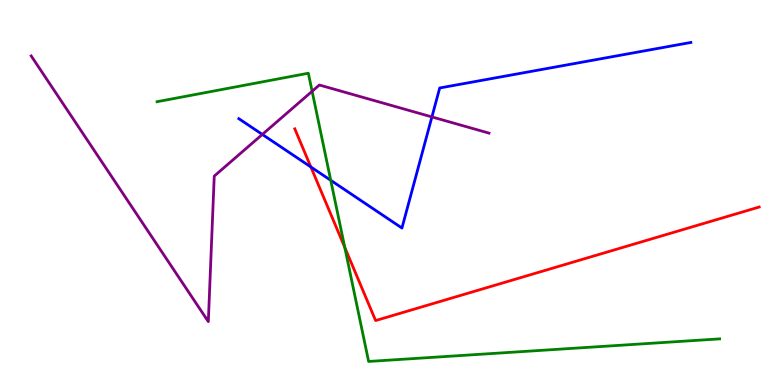[{'lines': ['blue', 'red'], 'intersections': [{'x': 4.01, 'y': 5.66}]}, {'lines': ['green', 'red'], 'intersections': [{'x': 4.45, 'y': 3.57}]}, {'lines': ['purple', 'red'], 'intersections': []}, {'lines': ['blue', 'green'], 'intersections': [{'x': 4.27, 'y': 5.32}]}, {'lines': ['blue', 'purple'], 'intersections': [{'x': 3.38, 'y': 6.51}, {'x': 5.57, 'y': 6.96}]}, {'lines': ['green', 'purple'], 'intersections': [{'x': 4.03, 'y': 7.63}]}]